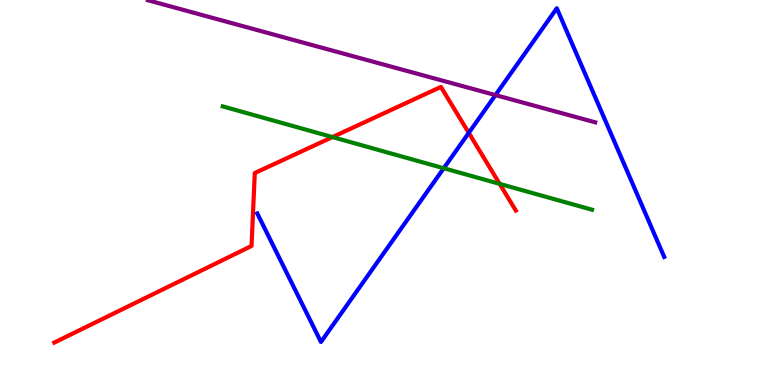[{'lines': ['blue', 'red'], 'intersections': [{'x': 6.05, 'y': 6.55}]}, {'lines': ['green', 'red'], 'intersections': [{'x': 4.29, 'y': 6.44}, {'x': 6.45, 'y': 5.22}]}, {'lines': ['purple', 'red'], 'intersections': []}, {'lines': ['blue', 'green'], 'intersections': [{'x': 5.73, 'y': 5.63}]}, {'lines': ['blue', 'purple'], 'intersections': [{'x': 6.39, 'y': 7.53}]}, {'lines': ['green', 'purple'], 'intersections': []}]